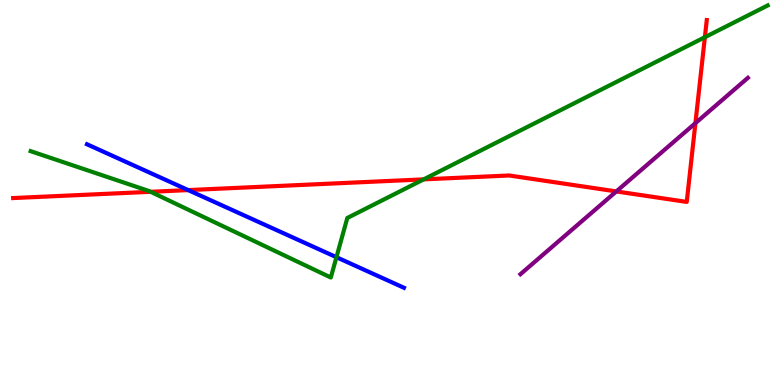[{'lines': ['blue', 'red'], 'intersections': [{'x': 2.43, 'y': 5.06}]}, {'lines': ['green', 'red'], 'intersections': [{'x': 1.94, 'y': 5.02}, {'x': 5.47, 'y': 5.34}, {'x': 9.1, 'y': 9.03}]}, {'lines': ['purple', 'red'], 'intersections': [{'x': 7.95, 'y': 5.03}, {'x': 8.97, 'y': 6.8}]}, {'lines': ['blue', 'green'], 'intersections': [{'x': 4.34, 'y': 3.32}]}, {'lines': ['blue', 'purple'], 'intersections': []}, {'lines': ['green', 'purple'], 'intersections': []}]